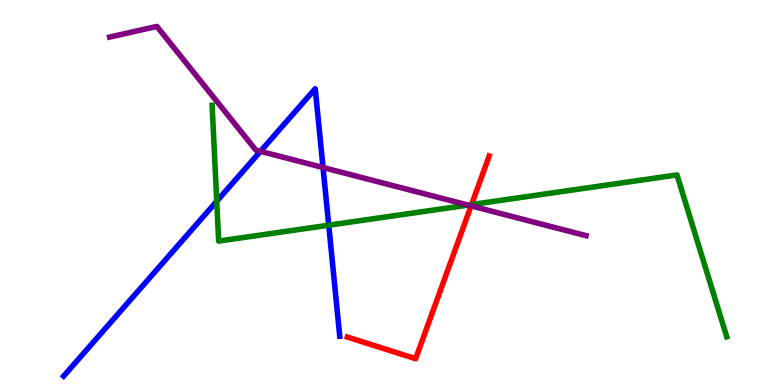[{'lines': ['blue', 'red'], 'intersections': []}, {'lines': ['green', 'red'], 'intersections': [{'x': 6.08, 'y': 4.69}]}, {'lines': ['purple', 'red'], 'intersections': [{'x': 6.08, 'y': 4.65}]}, {'lines': ['blue', 'green'], 'intersections': [{'x': 2.8, 'y': 4.77}, {'x': 4.24, 'y': 4.15}]}, {'lines': ['blue', 'purple'], 'intersections': [{'x': 3.36, 'y': 6.07}, {'x': 4.17, 'y': 5.65}]}, {'lines': ['green', 'purple'], 'intersections': [{'x': 6.04, 'y': 4.67}]}]